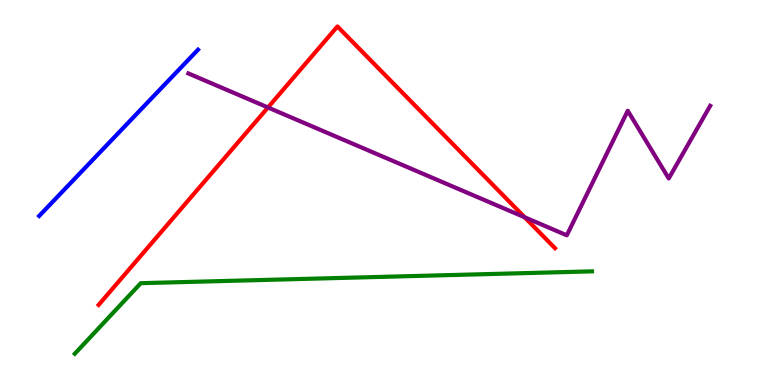[{'lines': ['blue', 'red'], 'intersections': []}, {'lines': ['green', 'red'], 'intersections': []}, {'lines': ['purple', 'red'], 'intersections': [{'x': 3.46, 'y': 7.21}, {'x': 6.77, 'y': 4.36}]}, {'lines': ['blue', 'green'], 'intersections': []}, {'lines': ['blue', 'purple'], 'intersections': []}, {'lines': ['green', 'purple'], 'intersections': []}]